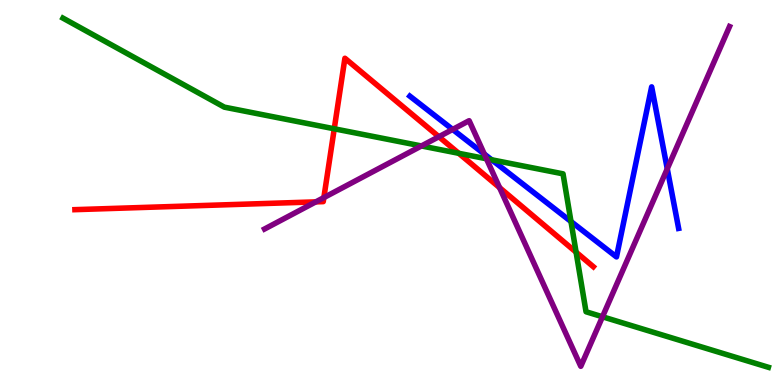[{'lines': ['blue', 'red'], 'intersections': []}, {'lines': ['green', 'red'], 'intersections': [{'x': 4.31, 'y': 6.65}, {'x': 5.92, 'y': 6.02}, {'x': 7.43, 'y': 3.45}]}, {'lines': ['purple', 'red'], 'intersections': [{'x': 4.07, 'y': 4.76}, {'x': 4.18, 'y': 4.87}, {'x': 5.66, 'y': 6.45}, {'x': 6.45, 'y': 5.13}]}, {'lines': ['blue', 'green'], 'intersections': [{'x': 6.34, 'y': 5.85}, {'x': 7.37, 'y': 4.25}]}, {'lines': ['blue', 'purple'], 'intersections': [{'x': 5.84, 'y': 6.64}, {'x': 6.25, 'y': 6.0}, {'x': 8.61, 'y': 5.62}]}, {'lines': ['green', 'purple'], 'intersections': [{'x': 5.44, 'y': 6.21}, {'x': 6.28, 'y': 5.88}, {'x': 7.77, 'y': 1.77}]}]